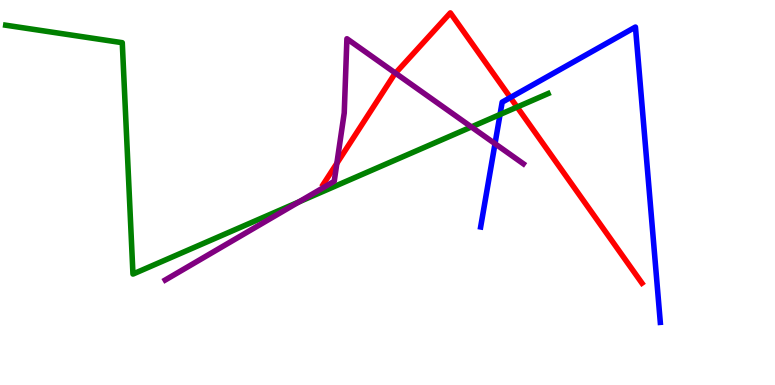[{'lines': ['blue', 'red'], 'intersections': [{'x': 6.59, 'y': 7.47}]}, {'lines': ['green', 'red'], 'intersections': [{'x': 6.67, 'y': 7.22}]}, {'lines': ['purple', 'red'], 'intersections': [{'x': 4.35, 'y': 5.76}, {'x': 5.1, 'y': 8.1}]}, {'lines': ['blue', 'green'], 'intersections': [{'x': 6.45, 'y': 7.03}]}, {'lines': ['blue', 'purple'], 'intersections': [{'x': 6.39, 'y': 6.27}]}, {'lines': ['green', 'purple'], 'intersections': [{'x': 3.86, 'y': 4.75}, {'x': 6.08, 'y': 6.7}]}]